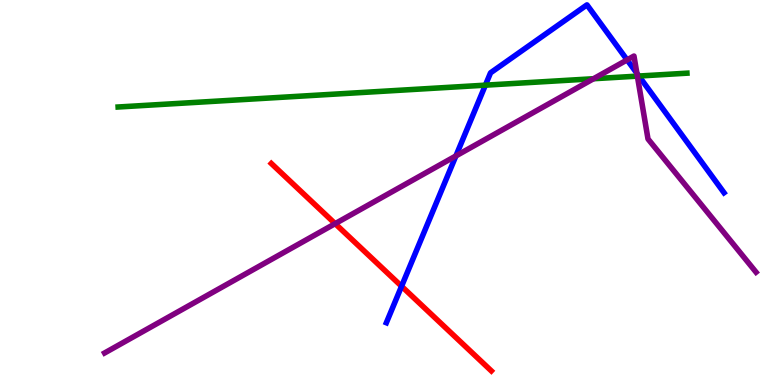[{'lines': ['blue', 'red'], 'intersections': [{'x': 5.18, 'y': 2.56}]}, {'lines': ['green', 'red'], 'intersections': []}, {'lines': ['purple', 'red'], 'intersections': [{'x': 4.32, 'y': 4.19}]}, {'lines': ['blue', 'green'], 'intersections': [{'x': 6.26, 'y': 7.79}, {'x': 8.24, 'y': 8.03}]}, {'lines': ['blue', 'purple'], 'intersections': [{'x': 5.88, 'y': 5.95}, {'x': 8.09, 'y': 8.44}, {'x': 8.22, 'y': 8.1}]}, {'lines': ['green', 'purple'], 'intersections': [{'x': 7.66, 'y': 7.95}, {'x': 8.22, 'y': 8.02}]}]